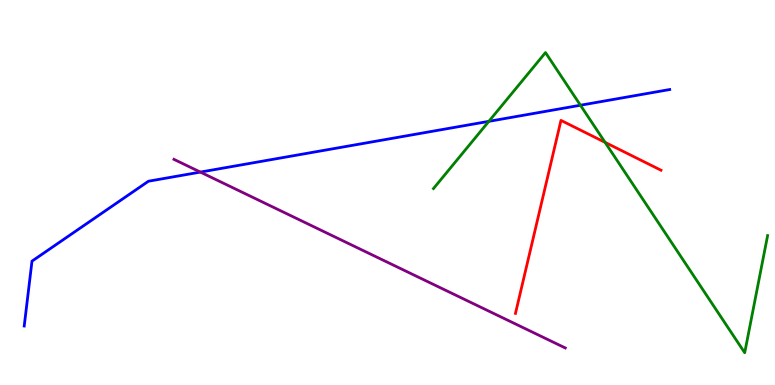[{'lines': ['blue', 'red'], 'intersections': []}, {'lines': ['green', 'red'], 'intersections': [{'x': 7.81, 'y': 6.3}]}, {'lines': ['purple', 'red'], 'intersections': []}, {'lines': ['blue', 'green'], 'intersections': [{'x': 6.31, 'y': 6.85}, {'x': 7.49, 'y': 7.27}]}, {'lines': ['blue', 'purple'], 'intersections': [{'x': 2.59, 'y': 5.53}]}, {'lines': ['green', 'purple'], 'intersections': []}]